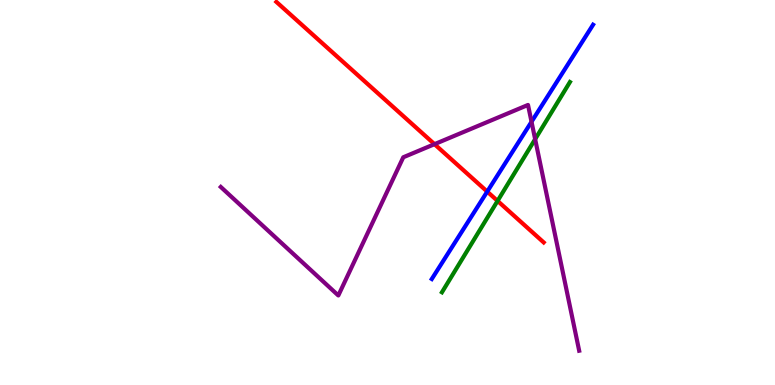[{'lines': ['blue', 'red'], 'intersections': [{'x': 6.29, 'y': 5.02}]}, {'lines': ['green', 'red'], 'intersections': [{'x': 6.42, 'y': 4.78}]}, {'lines': ['purple', 'red'], 'intersections': [{'x': 5.61, 'y': 6.26}]}, {'lines': ['blue', 'green'], 'intersections': []}, {'lines': ['blue', 'purple'], 'intersections': [{'x': 6.86, 'y': 6.84}]}, {'lines': ['green', 'purple'], 'intersections': [{'x': 6.91, 'y': 6.38}]}]